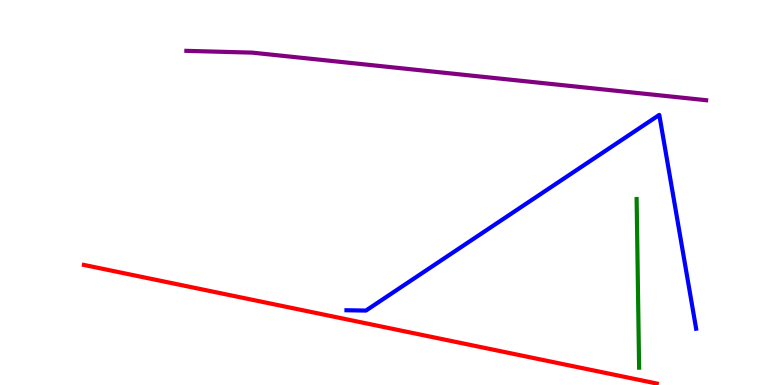[{'lines': ['blue', 'red'], 'intersections': []}, {'lines': ['green', 'red'], 'intersections': []}, {'lines': ['purple', 'red'], 'intersections': []}, {'lines': ['blue', 'green'], 'intersections': []}, {'lines': ['blue', 'purple'], 'intersections': []}, {'lines': ['green', 'purple'], 'intersections': []}]